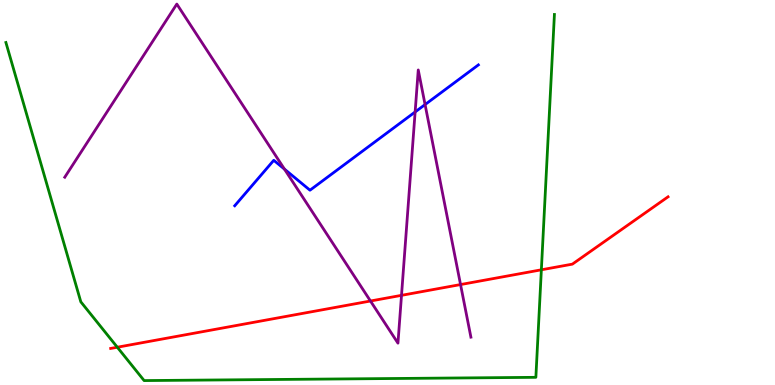[{'lines': ['blue', 'red'], 'intersections': []}, {'lines': ['green', 'red'], 'intersections': [{'x': 1.51, 'y': 0.981}, {'x': 6.99, 'y': 2.99}]}, {'lines': ['purple', 'red'], 'intersections': [{'x': 4.78, 'y': 2.18}, {'x': 5.18, 'y': 2.33}, {'x': 5.94, 'y': 2.61}]}, {'lines': ['blue', 'green'], 'intersections': []}, {'lines': ['blue', 'purple'], 'intersections': [{'x': 3.67, 'y': 5.61}, {'x': 5.36, 'y': 7.09}, {'x': 5.48, 'y': 7.28}]}, {'lines': ['green', 'purple'], 'intersections': []}]